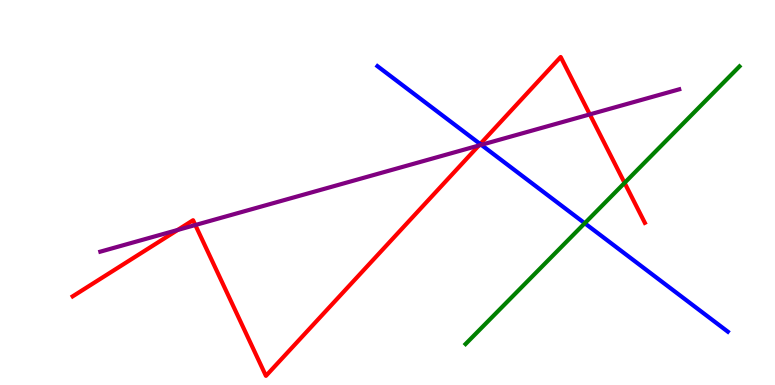[{'lines': ['blue', 'red'], 'intersections': [{'x': 6.2, 'y': 6.26}]}, {'lines': ['green', 'red'], 'intersections': [{'x': 8.06, 'y': 5.25}]}, {'lines': ['purple', 'red'], 'intersections': [{'x': 2.29, 'y': 4.03}, {'x': 2.52, 'y': 4.16}, {'x': 6.18, 'y': 6.22}, {'x': 7.61, 'y': 7.03}]}, {'lines': ['blue', 'green'], 'intersections': [{'x': 7.55, 'y': 4.2}]}, {'lines': ['blue', 'purple'], 'intersections': [{'x': 6.21, 'y': 6.24}]}, {'lines': ['green', 'purple'], 'intersections': []}]